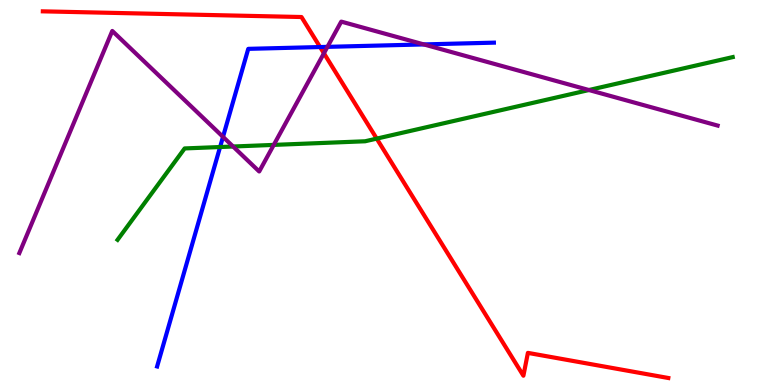[{'lines': ['blue', 'red'], 'intersections': [{'x': 4.13, 'y': 8.78}]}, {'lines': ['green', 'red'], 'intersections': [{'x': 4.86, 'y': 6.4}]}, {'lines': ['purple', 'red'], 'intersections': [{'x': 4.18, 'y': 8.62}]}, {'lines': ['blue', 'green'], 'intersections': [{'x': 2.84, 'y': 6.18}]}, {'lines': ['blue', 'purple'], 'intersections': [{'x': 2.88, 'y': 6.45}, {'x': 4.22, 'y': 8.78}, {'x': 5.47, 'y': 8.85}]}, {'lines': ['green', 'purple'], 'intersections': [{'x': 3.01, 'y': 6.19}, {'x': 3.53, 'y': 6.24}, {'x': 7.6, 'y': 7.66}]}]